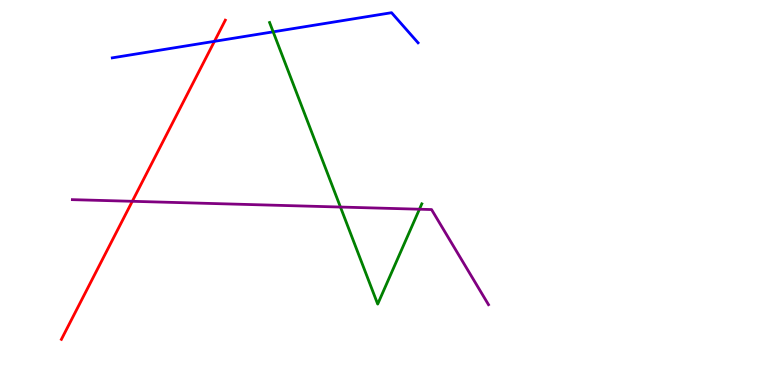[{'lines': ['blue', 'red'], 'intersections': [{'x': 2.77, 'y': 8.93}]}, {'lines': ['green', 'red'], 'intersections': []}, {'lines': ['purple', 'red'], 'intersections': [{'x': 1.71, 'y': 4.77}]}, {'lines': ['blue', 'green'], 'intersections': [{'x': 3.52, 'y': 9.17}]}, {'lines': ['blue', 'purple'], 'intersections': []}, {'lines': ['green', 'purple'], 'intersections': [{'x': 4.39, 'y': 4.62}, {'x': 5.41, 'y': 4.57}]}]